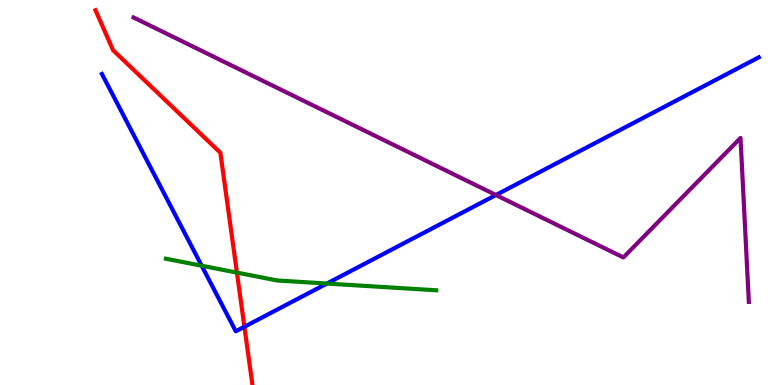[{'lines': ['blue', 'red'], 'intersections': [{'x': 3.15, 'y': 1.51}]}, {'lines': ['green', 'red'], 'intersections': [{'x': 3.06, 'y': 2.92}]}, {'lines': ['purple', 'red'], 'intersections': []}, {'lines': ['blue', 'green'], 'intersections': [{'x': 2.6, 'y': 3.1}, {'x': 4.22, 'y': 2.64}]}, {'lines': ['blue', 'purple'], 'intersections': [{'x': 6.4, 'y': 4.93}]}, {'lines': ['green', 'purple'], 'intersections': []}]